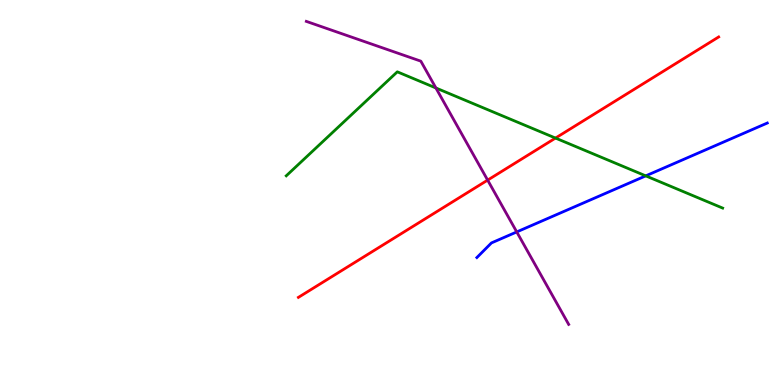[{'lines': ['blue', 'red'], 'intersections': []}, {'lines': ['green', 'red'], 'intersections': [{'x': 7.17, 'y': 6.41}]}, {'lines': ['purple', 'red'], 'intersections': [{'x': 6.29, 'y': 5.32}]}, {'lines': ['blue', 'green'], 'intersections': [{'x': 8.33, 'y': 5.43}]}, {'lines': ['blue', 'purple'], 'intersections': [{'x': 6.67, 'y': 3.98}]}, {'lines': ['green', 'purple'], 'intersections': [{'x': 5.62, 'y': 7.71}]}]